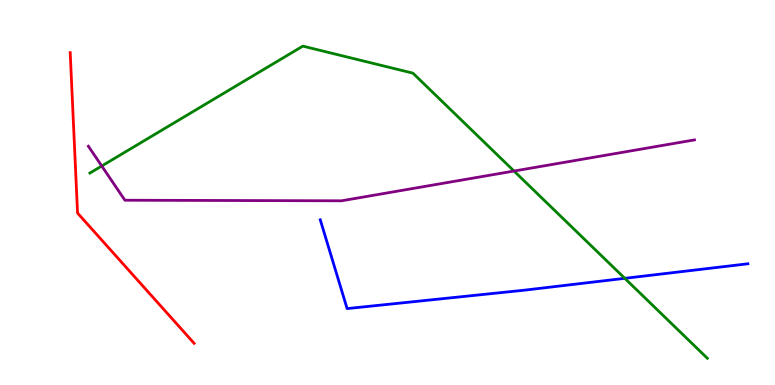[{'lines': ['blue', 'red'], 'intersections': []}, {'lines': ['green', 'red'], 'intersections': []}, {'lines': ['purple', 'red'], 'intersections': []}, {'lines': ['blue', 'green'], 'intersections': [{'x': 8.06, 'y': 2.77}]}, {'lines': ['blue', 'purple'], 'intersections': []}, {'lines': ['green', 'purple'], 'intersections': [{'x': 1.31, 'y': 5.69}, {'x': 6.63, 'y': 5.56}]}]